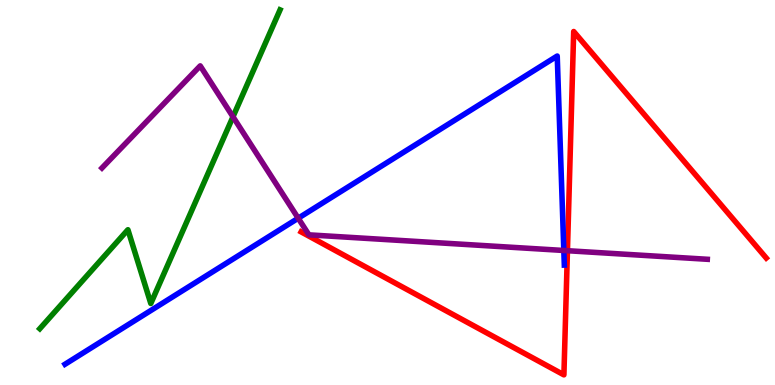[{'lines': ['blue', 'red'], 'intersections': []}, {'lines': ['green', 'red'], 'intersections': []}, {'lines': ['purple', 'red'], 'intersections': [{'x': 7.32, 'y': 3.49}]}, {'lines': ['blue', 'green'], 'intersections': []}, {'lines': ['blue', 'purple'], 'intersections': [{'x': 3.85, 'y': 4.33}, {'x': 7.28, 'y': 3.49}]}, {'lines': ['green', 'purple'], 'intersections': [{'x': 3.01, 'y': 6.97}]}]